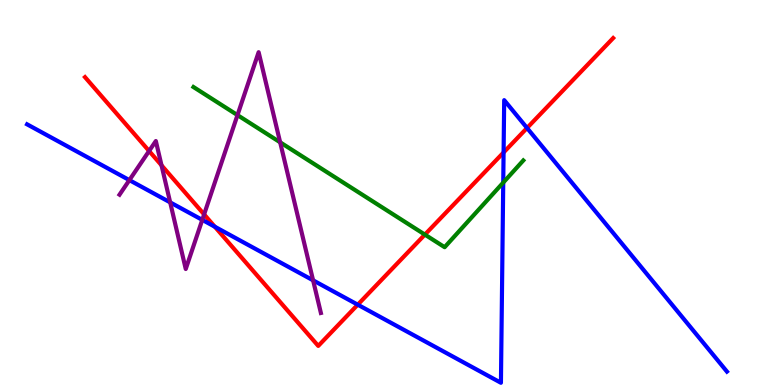[{'lines': ['blue', 'red'], 'intersections': [{'x': 2.77, 'y': 4.11}, {'x': 4.62, 'y': 2.09}, {'x': 6.5, 'y': 6.04}, {'x': 6.8, 'y': 6.68}]}, {'lines': ['green', 'red'], 'intersections': [{'x': 5.48, 'y': 3.91}]}, {'lines': ['purple', 'red'], 'intersections': [{'x': 1.92, 'y': 6.08}, {'x': 2.08, 'y': 5.71}, {'x': 2.63, 'y': 4.43}]}, {'lines': ['blue', 'green'], 'intersections': [{'x': 6.49, 'y': 5.26}]}, {'lines': ['blue', 'purple'], 'intersections': [{'x': 1.67, 'y': 5.32}, {'x': 2.2, 'y': 4.74}, {'x': 2.61, 'y': 4.29}, {'x': 4.04, 'y': 2.72}]}, {'lines': ['green', 'purple'], 'intersections': [{'x': 3.06, 'y': 7.01}, {'x': 3.61, 'y': 6.3}]}]